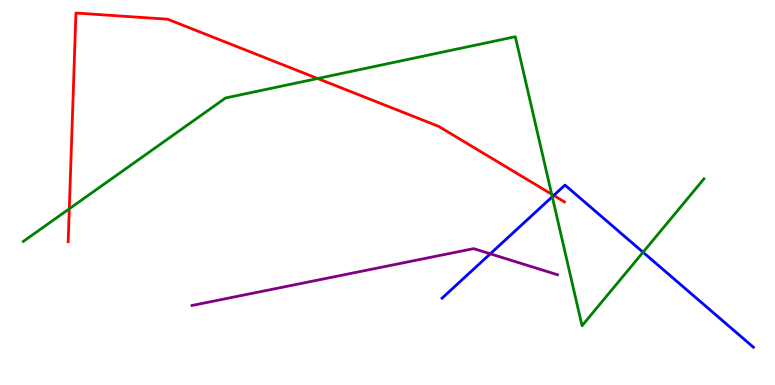[{'lines': ['blue', 'red'], 'intersections': [{'x': 7.14, 'y': 4.92}]}, {'lines': ['green', 'red'], 'intersections': [{'x': 0.894, 'y': 4.58}, {'x': 4.1, 'y': 7.96}, {'x': 7.12, 'y': 4.96}]}, {'lines': ['purple', 'red'], 'intersections': []}, {'lines': ['blue', 'green'], 'intersections': [{'x': 7.13, 'y': 4.89}, {'x': 8.3, 'y': 3.45}]}, {'lines': ['blue', 'purple'], 'intersections': [{'x': 6.33, 'y': 3.41}]}, {'lines': ['green', 'purple'], 'intersections': []}]